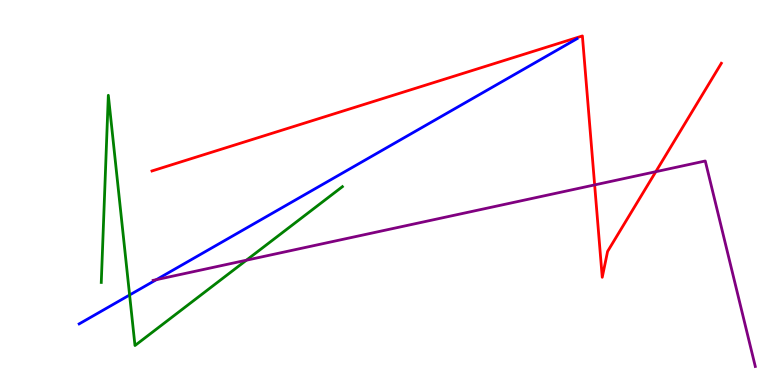[{'lines': ['blue', 'red'], 'intersections': []}, {'lines': ['green', 'red'], 'intersections': []}, {'lines': ['purple', 'red'], 'intersections': [{'x': 7.67, 'y': 5.2}, {'x': 8.46, 'y': 5.54}]}, {'lines': ['blue', 'green'], 'intersections': [{'x': 1.67, 'y': 2.34}]}, {'lines': ['blue', 'purple'], 'intersections': [{'x': 2.02, 'y': 2.74}]}, {'lines': ['green', 'purple'], 'intersections': [{'x': 3.18, 'y': 3.24}]}]